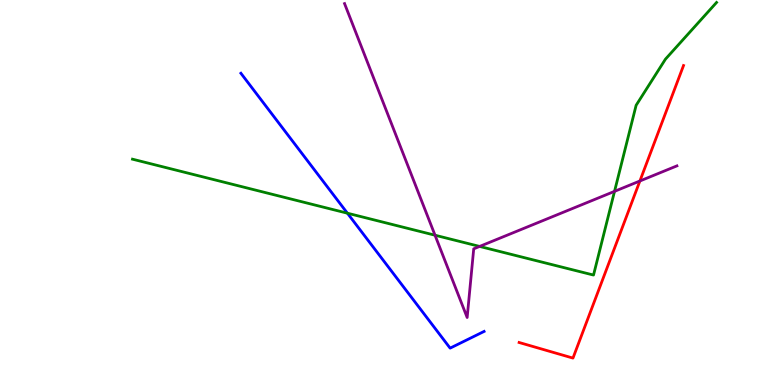[{'lines': ['blue', 'red'], 'intersections': []}, {'lines': ['green', 'red'], 'intersections': []}, {'lines': ['purple', 'red'], 'intersections': [{'x': 8.26, 'y': 5.3}]}, {'lines': ['blue', 'green'], 'intersections': [{'x': 4.48, 'y': 4.46}]}, {'lines': ['blue', 'purple'], 'intersections': []}, {'lines': ['green', 'purple'], 'intersections': [{'x': 5.61, 'y': 3.89}, {'x': 6.19, 'y': 3.6}, {'x': 7.93, 'y': 5.03}]}]